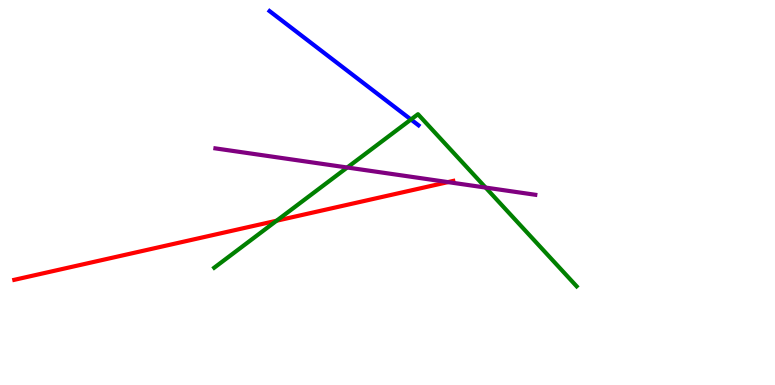[{'lines': ['blue', 'red'], 'intersections': []}, {'lines': ['green', 'red'], 'intersections': [{'x': 3.57, 'y': 4.27}]}, {'lines': ['purple', 'red'], 'intersections': [{'x': 5.78, 'y': 5.27}]}, {'lines': ['blue', 'green'], 'intersections': [{'x': 5.3, 'y': 6.9}]}, {'lines': ['blue', 'purple'], 'intersections': []}, {'lines': ['green', 'purple'], 'intersections': [{'x': 4.48, 'y': 5.65}, {'x': 6.27, 'y': 5.13}]}]